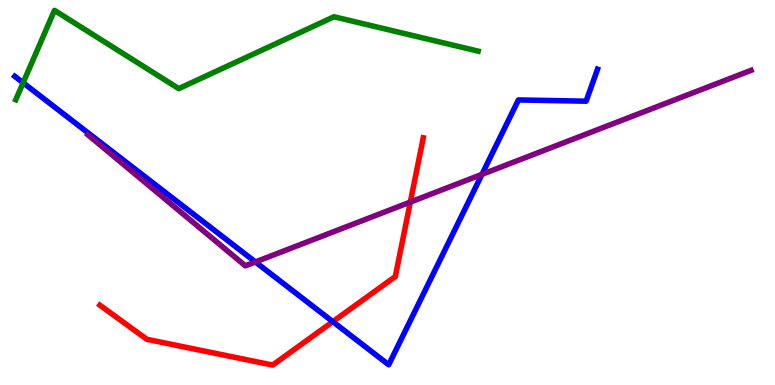[{'lines': ['blue', 'red'], 'intersections': [{'x': 4.29, 'y': 1.65}]}, {'lines': ['green', 'red'], 'intersections': []}, {'lines': ['purple', 'red'], 'intersections': [{'x': 5.29, 'y': 4.75}]}, {'lines': ['blue', 'green'], 'intersections': [{'x': 0.298, 'y': 7.85}]}, {'lines': ['blue', 'purple'], 'intersections': [{'x': 3.3, 'y': 3.2}, {'x': 6.22, 'y': 5.47}]}, {'lines': ['green', 'purple'], 'intersections': []}]